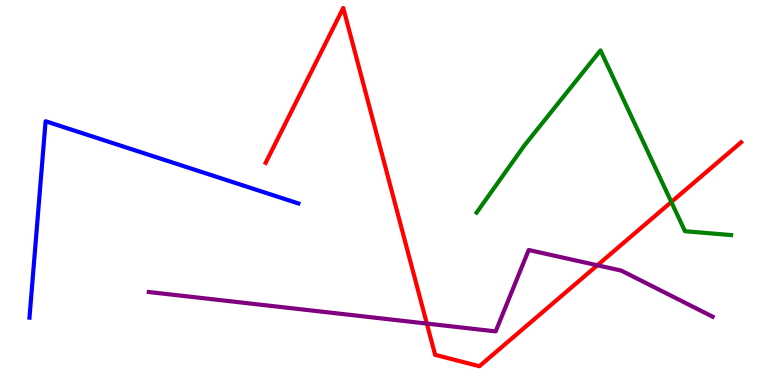[{'lines': ['blue', 'red'], 'intersections': []}, {'lines': ['green', 'red'], 'intersections': [{'x': 8.66, 'y': 4.75}]}, {'lines': ['purple', 'red'], 'intersections': [{'x': 5.51, 'y': 1.6}, {'x': 7.71, 'y': 3.11}]}, {'lines': ['blue', 'green'], 'intersections': []}, {'lines': ['blue', 'purple'], 'intersections': []}, {'lines': ['green', 'purple'], 'intersections': []}]